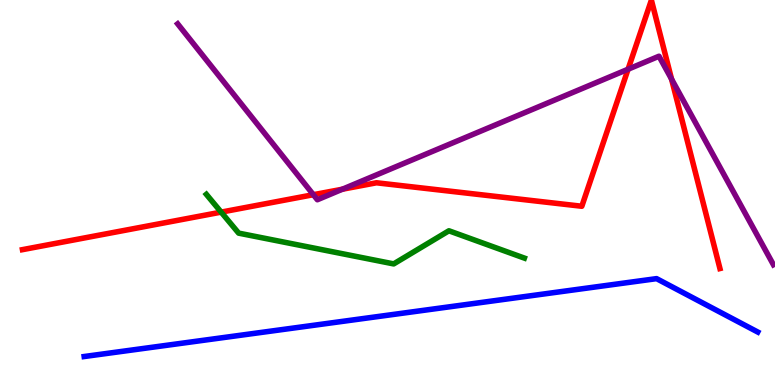[{'lines': ['blue', 'red'], 'intersections': []}, {'lines': ['green', 'red'], 'intersections': [{'x': 2.85, 'y': 4.49}]}, {'lines': ['purple', 'red'], 'intersections': [{'x': 4.04, 'y': 4.94}, {'x': 4.42, 'y': 5.09}, {'x': 8.1, 'y': 8.2}, {'x': 8.67, 'y': 7.95}]}, {'lines': ['blue', 'green'], 'intersections': []}, {'lines': ['blue', 'purple'], 'intersections': []}, {'lines': ['green', 'purple'], 'intersections': []}]